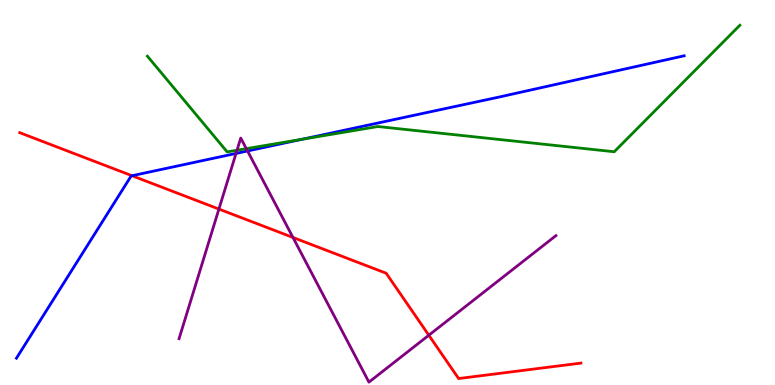[{'lines': ['blue', 'red'], 'intersections': [{'x': 1.7, 'y': 5.44}]}, {'lines': ['green', 'red'], 'intersections': []}, {'lines': ['purple', 'red'], 'intersections': [{'x': 2.82, 'y': 4.57}, {'x': 3.78, 'y': 3.83}, {'x': 5.53, 'y': 1.29}]}, {'lines': ['blue', 'green'], 'intersections': [{'x': 3.9, 'y': 6.38}]}, {'lines': ['blue', 'purple'], 'intersections': [{'x': 3.05, 'y': 6.01}, {'x': 3.19, 'y': 6.08}]}, {'lines': ['green', 'purple'], 'intersections': [{'x': 3.06, 'y': 6.1}, {'x': 3.18, 'y': 6.14}]}]